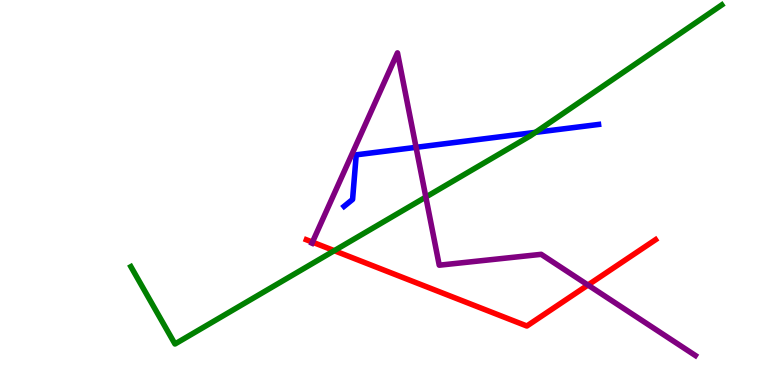[{'lines': ['blue', 'red'], 'intersections': []}, {'lines': ['green', 'red'], 'intersections': [{'x': 4.31, 'y': 3.49}]}, {'lines': ['purple', 'red'], 'intersections': [{'x': 4.03, 'y': 3.71}, {'x': 7.59, 'y': 2.6}]}, {'lines': ['blue', 'green'], 'intersections': [{'x': 6.91, 'y': 6.56}]}, {'lines': ['blue', 'purple'], 'intersections': [{'x': 5.37, 'y': 6.17}]}, {'lines': ['green', 'purple'], 'intersections': [{'x': 5.49, 'y': 4.88}]}]